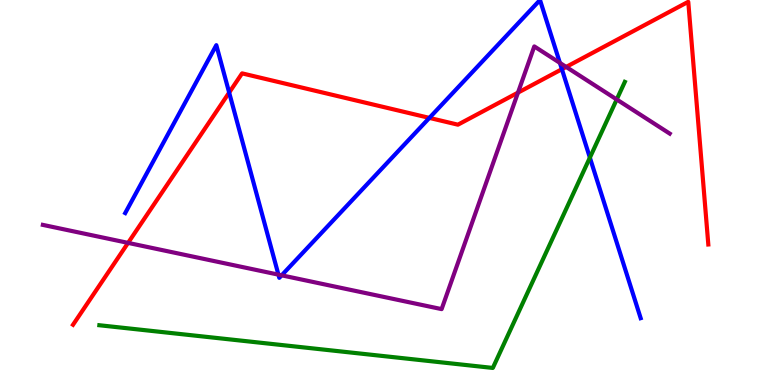[{'lines': ['blue', 'red'], 'intersections': [{'x': 2.96, 'y': 7.6}, {'x': 5.54, 'y': 6.94}, {'x': 7.25, 'y': 8.2}]}, {'lines': ['green', 'red'], 'intersections': []}, {'lines': ['purple', 'red'], 'intersections': [{'x': 1.65, 'y': 3.69}, {'x': 6.68, 'y': 7.59}, {'x': 7.31, 'y': 8.26}]}, {'lines': ['blue', 'green'], 'intersections': [{'x': 7.61, 'y': 5.91}]}, {'lines': ['blue', 'purple'], 'intersections': [{'x': 3.59, 'y': 2.87}, {'x': 3.63, 'y': 2.85}, {'x': 7.22, 'y': 8.37}]}, {'lines': ['green', 'purple'], 'intersections': [{'x': 7.96, 'y': 7.42}]}]